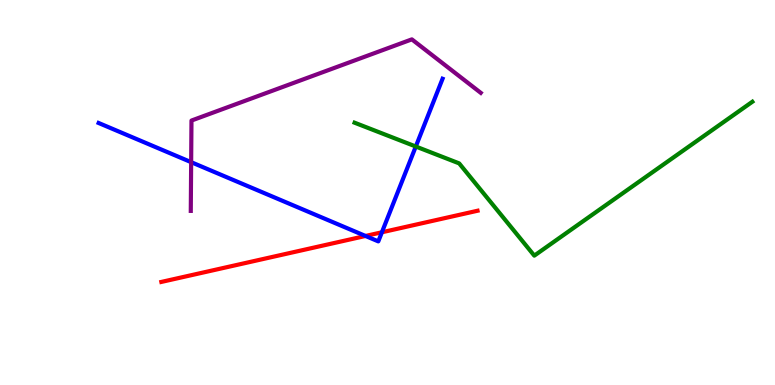[{'lines': ['blue', 'red'], 'intersections': [{'x': 4.72, 'y': 3.87}, {'x': 4.93, 'y': 3.97}]}, {'lines': ['green', 'red'], 'intersections': []}, {'lines': ['purple', 'red'], 'intersections': []}, {'lines': ['blue', 'green'], 'intersections': [{'x': 5.37, 'y': 6.19}]}, {'lines': ['blue', 'purple'], 'intersections': [{'x': 2.47, 'y': 5.79}]}, {'lines': ['green', 'purple'], 'intersections': []}]